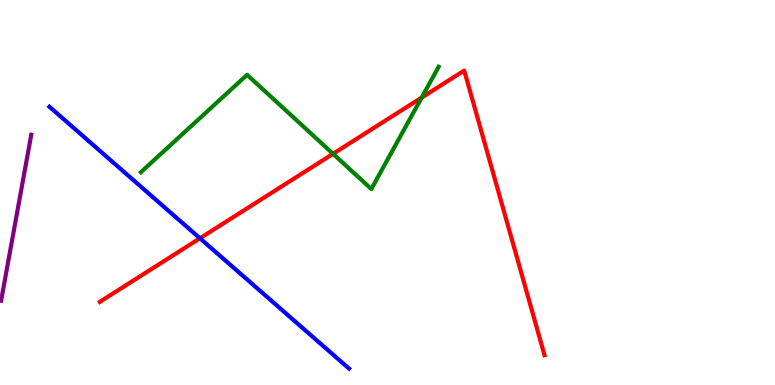[{'lines': ['blue', 'red'], 'intersections': [{'x': 2.58, 'y': 3.81}]}, {'lines': ['green', 'red'], 'intersections': [{'x': 4.3, 'y': 6.0}, {'x': 5.44, 'y': 7.47}]}, {'lines': ['purple', 'red'], 'intersections': []}, {'lines': ['blue', 'green'], 'intersections': []}, {'lines': ['blue', 'purple'], 'intersections': []}, {'lines': ['green', 'purple'], 'intersections': []}]